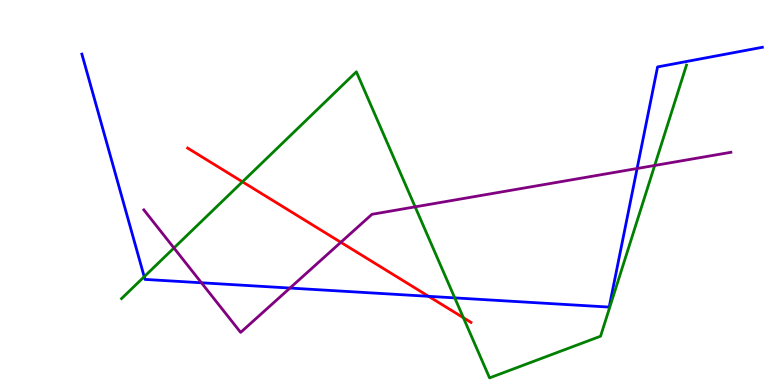[{'lines': ['blue', 'red'], 'intersections': [{'x': 5.53, 'y': 2.3}]}, {'lines': ['green', 'red'], 'intersections': [{'x': 3.13, 'y': 5.28}, {'x': 5.98, 'y': 1.75}]}, {'lines': ['purple', 'red'], 'intersections': [{'x': 4.4, 'y': 3.71}]}, {'lines': ['blue', 'green'], 'intersections': [{'x': 1.86, 'y': 2.81}, {'x': 5.87, 'y': 2.26}]}, {'lines': ['blue', 'purple'], 'intersections': [{'x': 2.6, 'y': 2.66}, {'x': 3.74, 'y': 2.52}, {'x': 8.22, 'y': 5.62}]}, {'lines': ['green', 'purple'], 'intersections': [{'x': 2.24, 'y': 3.56}, {'x': 5.36, 'y': 4.63}, {'x': 8.45, 'y': 5.7}]}]